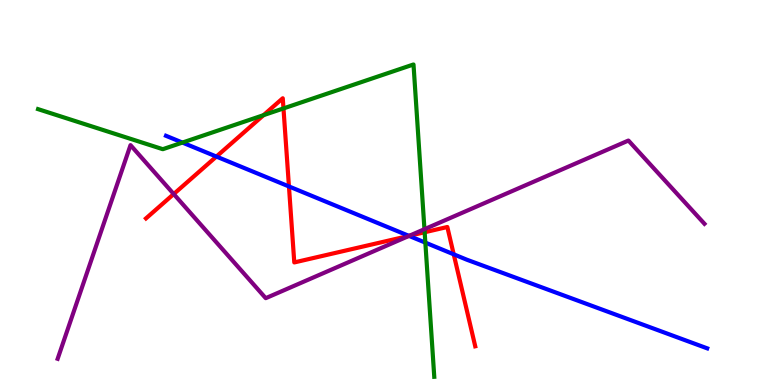[{'lines': ['blue', 'red'], 'intersections': [{'x': 2.79, 'y': 5.93}, {'x': 3.73, 'y': 5.16}, {'x': 5.28, 'y': 3.87}, {'x': 5.85, 'y': 3.39}]}, {'lines': ['green', 'red'], 'intersections': [{'x': 3.4, 'y': 7.01}, {'x': 3.66, 'y': 7.18}, {'x': 5.48, 'y': 3.97}]}, {'lines': ['purple', 'red'], 'intersections': [{'x': 2.24, 'y': 4.96}, {'x': 5.28, 'y': 3.87}]}, {'lines': ['blue', 'green'], 'intersections': [{'x': 2.35, 'y': 6.3}, {'x': 5.49, 'y': 3.7}]}, {'lines': ['blue', 'purple'], 'intersections': [{'x': 5.28, 'y': 3.87}]}, {'lines': ['green', 'purple'], 'intersections': [{'x': 5.48, 'y': 4.05}]}]